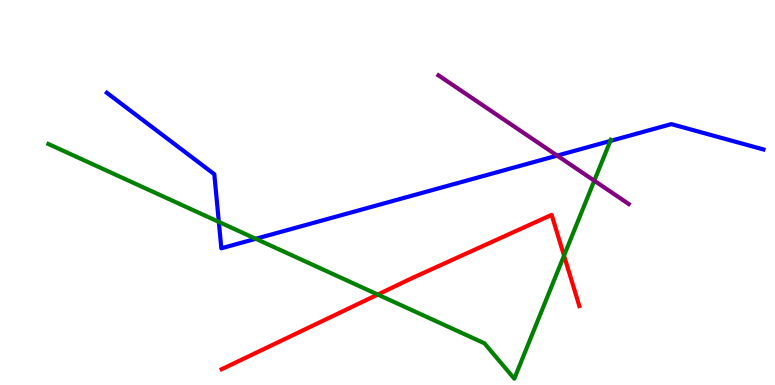[{'lines': ['blue', 'red'], 'intersections': []}, {'lines': ['green', 'red'], 'intersections': [{'x': 4.87, 'y': 2.35}, {'x': 7.28, 'y': 3.36}]}, {'lines': ['purple', 'red'], 'intersections': []}, {'lines': ['blue', 'green'], 'intersections': [{'x': 2.82, 'y': 4.24}, {'x': 3.3, 'y': 3.8}, {'x': 7.88, 'y': 6.34}]}, {'lines': ['blue', 'purple'], 'intersections': [{'x': 7.19, 'y': 5.96}]}, {'lines': ['green', 'purple'], 'intersections': [{'x': 7.67, 'y': 5.31}]}]